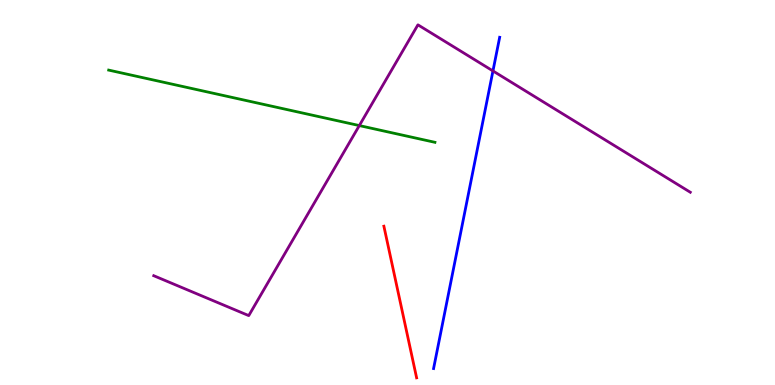[{'lines': ['blue', 'red'], 'intersections': []}, {'lines': ['green', 'red'], 'intersections': []}, {'lines': ['purple', 'red'], 'intersections': []}, {'lines': ['blue', 'green'], 'intersections': []}, {'lines': ['blue', 'purple'], 'intersections': [{'x': 6.36, 'y': 8.16}]}, {'lines': ['green', 'purple'], 'intersections': [{'x': 4.64, 'y': 6.74}]}]